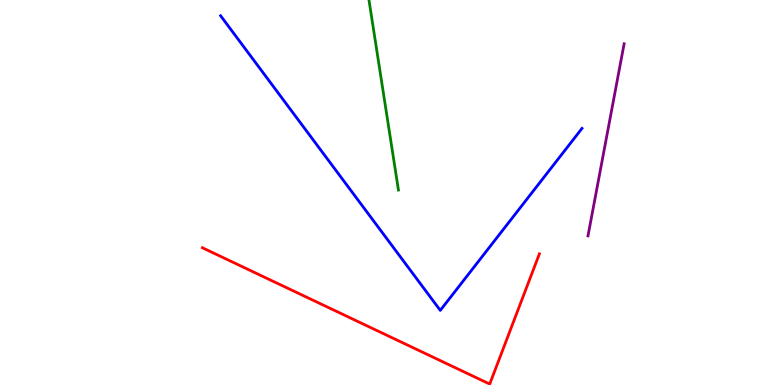[{'lines': ['blue', 'red'], 'intersections': []}, {'lines': ['green', 'red'], 'intersections': []}, {'lines': ['purple', 'red'], 'intersections': []}, {'lines': ['blue', 'green'], 'intersections': []}, {'lines': ['blue', 'purple'], 'intersections': []}, {'lines': ['green', 'purple'], 'intersections': []}]